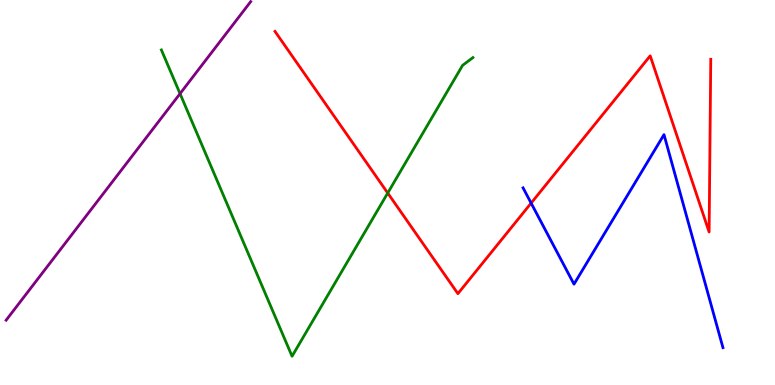[{'lines': ['blue', 'red'], 'intersections': [{'x': 6.85, 'y': 4.72}]}, {'lines': ['green', 'red'], 'intersections': [{'x': 5.0, 'y': 4.99}]}, {'lines': ['purple', 'red'], 'intersections': []}, {'lines': ['blue', 'green'], 'intersections': []}, {'lines': ['blue', 'purple'], 'intersections': []}, {'lines': ['green', 'purple'], 'intersections': [{'x': 2.32, 'y': 7.57}]}]